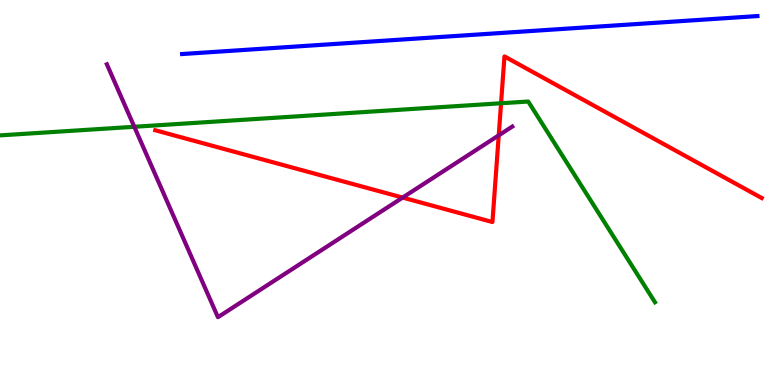[{'lines': ['blue', 'red'], 'intersections': []}, {'lines': ['green', 'red'], 'intersections': [{'x': 6.47, 'y': 7.32}]}, {'lines': ['purple', 'red'], 'intersections': [{'x': 5.2, 'y': 4.87}, {'x': 6.44, 'y': 6.48}]}, {'lines': ['blue', 'green'], 'intersections': []}, {'lines': ['blue', 'purple'], 'intersections': []}, {'lines': ['green', 'purple'], 'intersections': [{'x': 1.73, 'y': 6.71}]}]